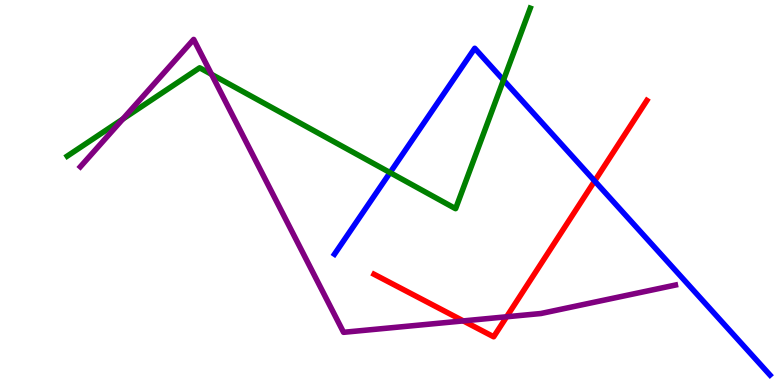[{'lines': ['blue', 'red'], 'intersections': [{'x': 7.67, 'y': 5.3}]}, {'lines': ['green', 'red'], 'intersections': []}, {'lines': ['purple', 'red'], 'intersections': [{'x': 5.98, 'y': 1.66}, {'x': 6.54, 'y': 1.77}]}, {'lines': ['blue', 'green'], 'intersections': [{'x': 5.03, 'y': 5.52}, {'x': 6.5, 'y': 7.92}]}, {'lines': ['blue', 'purple'], 'intersections': []}, {'lines': ['green', 'purple'], 'intersections': [{'x': 1.58, 'y': 6.91}, {'x': 2.73, 'y': 8.07}]}]